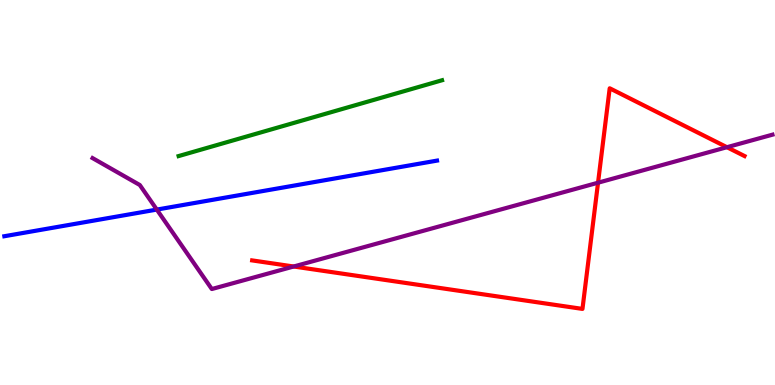[{'lines': ['blue', 'red'], 'intersections': []}, {'lines': ['green', 'red'], 'intersections': []}, {'lines': ['purple', 'red'], 'intersections': [{'x': 3.79, 'y': 3.08}, {'x': 7.72, 'y': 5.25}, {'x': 9.38, 'y': 6.18}]}, {'lines': ['blue', 'green'], 'intersections': []}, {'lines': ['blue', 'purple'], 'intersections': [{'x': 2.02, 'y': 4.56}]}, {'lines': ['green', 'purple'], 'intersections': []}]